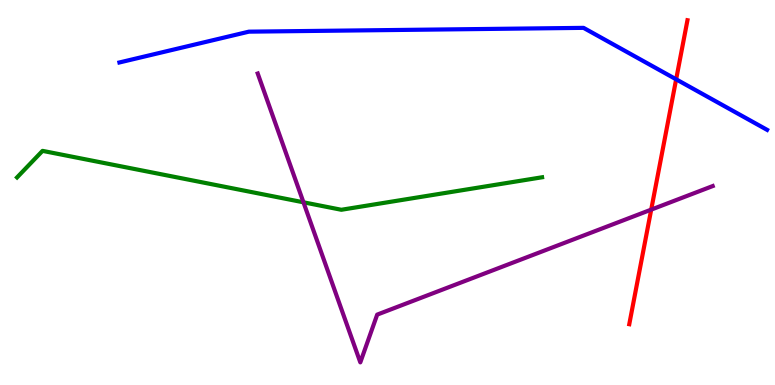[{'lines': ['blue', 'red'], 'intersections': [{'x': 8.72, 'y': 7.94}]}, {'lines': ['green', 'red'], 'intersections': []}, {'lines': ['purple', 'red'], 'intersections': [{'x': 8.4, 'y': 4.55}]}, {'lines': ['blue', 'green'], 'intersections': []}, {'lines': ['blue', 'purple'], 'intersections': []}, {'lines': ['green', 'purple'], 'intersections': [{'x': 3.92, 'y': 4.75}]}]